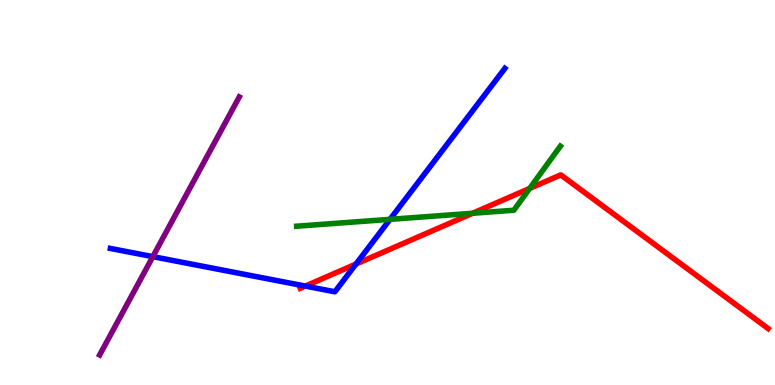[{'lines': ['blue', 'red'], 'intersections': [{'x': 3.94, 'y': 2.57}, {'x': 4.59, 'y': 3.14}]}, {'lines': ['green', 'red'], 'intersections': [{'x': 6.1, 'y': 4.46}, {'x': 6.83, 'y': 5.11}]}, {'lines': ['purple', 'red'], 'intersections': []}, {'lines': ['blue', 'green'], 'intersections': [{'x': 5.03, 'y': 4.3}]}, {'lines': ['blue', 'purple'], 'intersections': [{'x': 1.97, 'y': 3.33}]}, {'lines': ['green', 'purple'], 'intersections': []}]